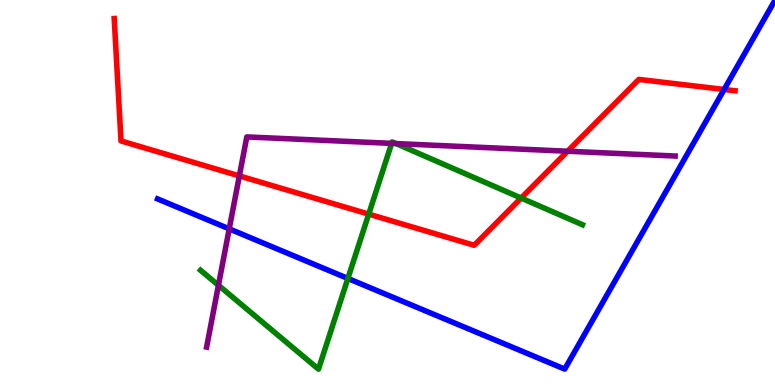[{'lines': ['blue', 'red'], 'intersections': [{'x': 9.34, 'y': 7.68}]}, {'lines': ['green', 'red'], 'intersections': [{'x': 4.76, 'y': 4.44}, {'x': 6.72, 'y': 4.86}]}, {'lines': ['purple', 'red'], 'intersections': [{'x': 3.09, 'y': 5.43}, {'x': 7.32, 'y': 6.07}]}, {'lines': ['blue', 'green'], 'intersections': [{'x': 4.49, 'y': 2.77}]}, {'lines': ['blue', 'purple'], 'intersections': [{'x': 2.96, 'y': 4.06}]}, {'lines': ['green', 'purple'], 'intersections': [{'x': 2.82, 'y': 2.59}, {'x': 5.05, 'y': 6.28}, {'x': 5.11, 'y': 6.27}]}]